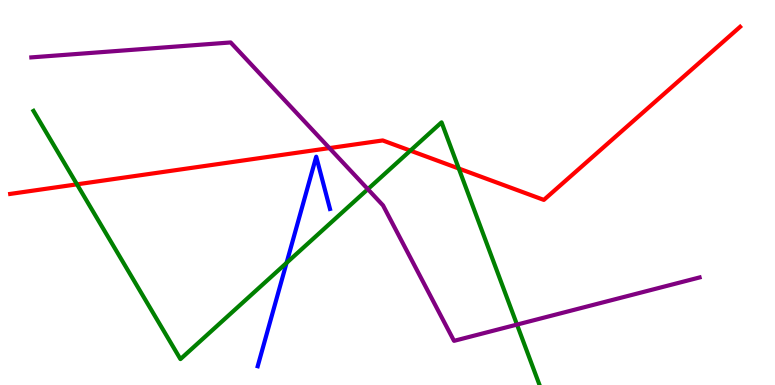[{'lines': ['blue', 'red'], 'intersections': []}, {'lines': ['green', 'red'], 'intersections': [{'x': 0.993, 'y': 5.21}, {'x': 5.29, 'y': 6.09}, {'x': 5.92, 'y': 5.62}]}, {'lines': ['purple', 'red'], 'intersections': [{'x': 4.25, 'y': 6.15}]}, {'lines': ['blue', 'green'], 'intersections': [{'x': 3.7, 'y': 3.17}]}, {'lines': ['blue', 'purple'], 'intersections': []}, {'lines': ['green', 'purple'], 'intersections': [{'x': 4.75, 'y': 5.09}, {'x': 6.67, 'y': 1.57}]}]